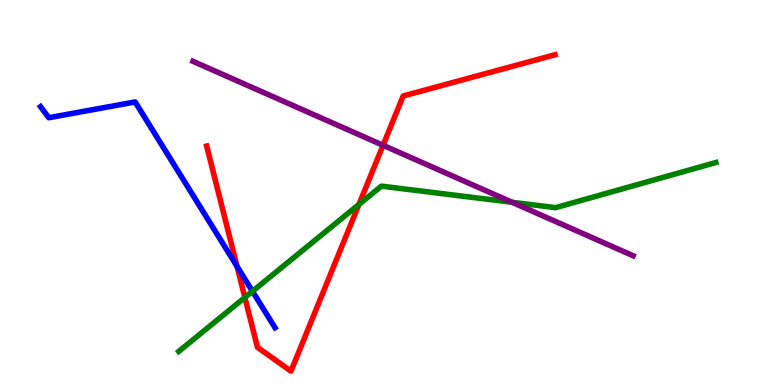[{'lines': ['blue', 'red'], 'intersections': [{'x': 3.06, 'y': 3.08}]}, {'lines': ['green', 'red'], 'intersections': [{'x': 3.16, 'y': 2.27}, {'x': 4.63, 'y': 4.69}]}, {'lines': ['purple', 'red'], 'intersections': [{'x': 4.94, 'y': 6.23}]}, {'lines': ['blue', 'green'], 'intersections': [{'x': 3.26, 'y': 2.43}]}, {'lines': ['blue', 'purple'], 'intersections': []}, {'lines': ['green', 'purple'], 'intersections': [{'x': 6.61, 'y': 4.75}]}]